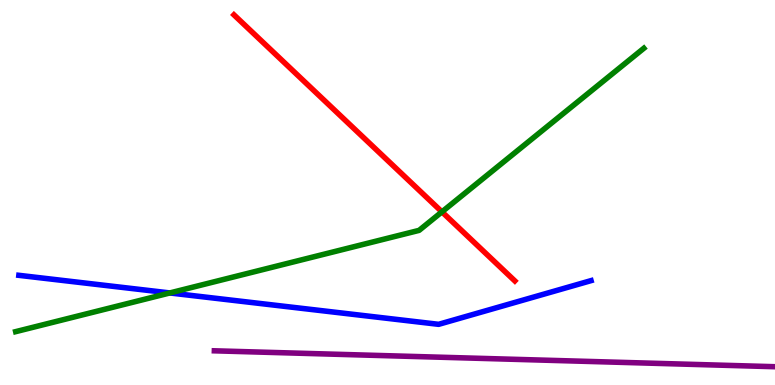[{'lines': ['blue', 'red'], 'intersections': []}, {'lines': ['green', 'red'], 'intersections': [{'x': 5.7, 'y': 4.5}]}, {'lines': ['purple', 'red'], 'intersections': []}, {'lines': ['blue', 'green'], 'intersections': [{'x': 2.19, 'y': 2.39}]}, {'lines': ['blue', 'purple'], 'intersections': []}, {'lines': ['green', 'purple'], 'intersections': []}]